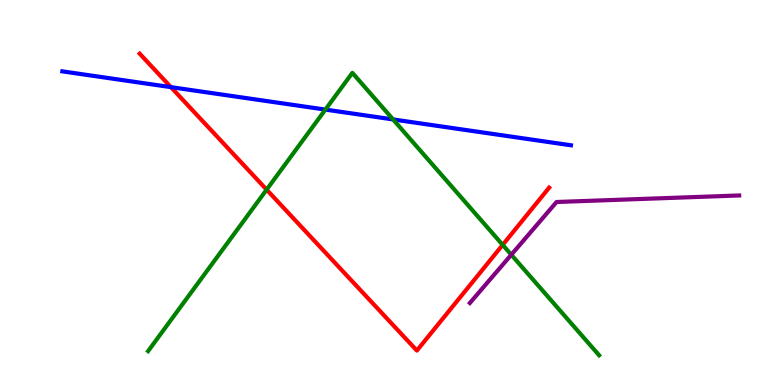[{'lines': ['blue', 'red'], 'intersections': [{'x': 2.21, 'y': 7.74}]}, {'lines': ['green', 'red'], 'intersections': [{'x': 3.44, 'y': 5.07}, {'x': 6.49, 'y': 3.64}]}, {'lines': ['purple', 'red'], 'intersections': []}, {'lines': ['blue', 'green'], 'intersections': [{'x': 4.2, 'y': 7.15}, {'x': 5.07, 'y': 6.9}]}, {'lines': ['blue', 'purple'], 'intersections': []}, {'lines': ['green', 'purple'], 'intersections': [{'x': 6.6, 'y': 3.38}]}]